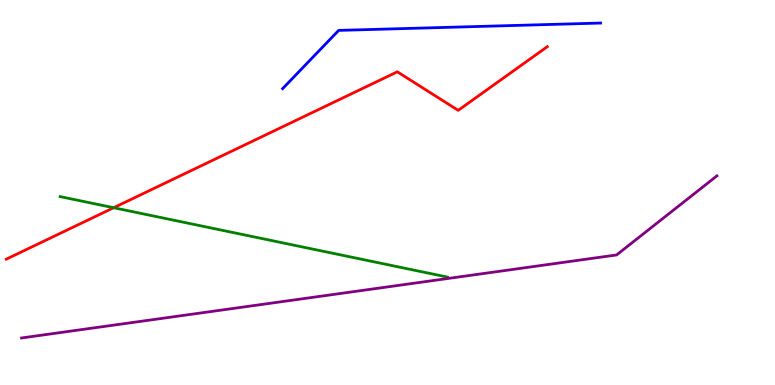[{'lines': ['blue', 'red'], 'intersections': []}, {'lines': ['green', 'red'], 'intersections': [{'x': 1.47, 'y': 4.6}]}, {'lines': ['purple', 'red'], 'intersections': []}, {'lines': ['blue', 'green'], 'intersections': []}, {'lines': ['blue', 'purple'], 'intersections': []}, {'lines': ['green', 'purple'], 'intersections': []}]